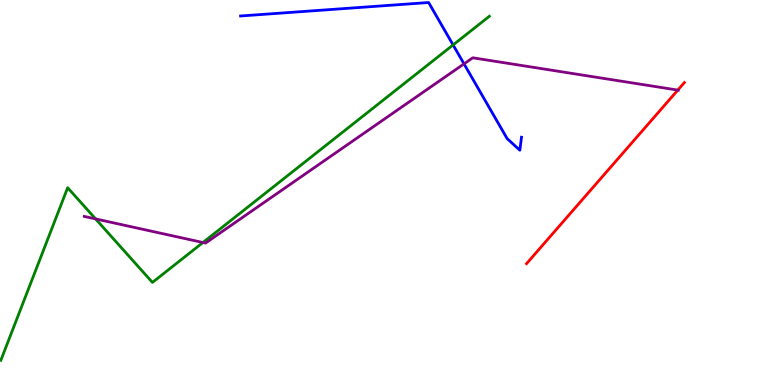[{'lines': ['blue', 'red'], 'intersections': []}, {'lines': ['green', 'red'], 'intersections': []}, {'lines': ['purple', 'red'], 'intersections': [{'x': 8.75, 'y': 7.66}]}, {'lines': ['blue', 'green'], 'intersections': [{'x': 5.85, 'y': 8.83}]}, {'lines': ['blue', 'purple'], 'intersections': [{'x': 5.99, 'y': 8.34}]}, {'lines': ['green', 'purple'], 'intersections': [{'x': 1.23, 'y': 4.31}, {'x': 2.62, 'y': 3.7}]}]